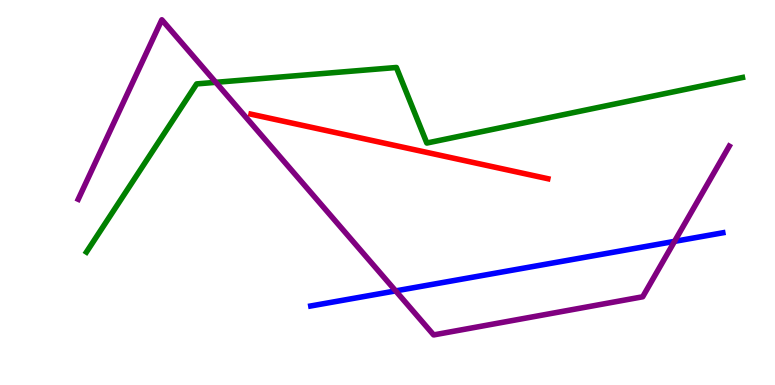[{'lines': ['blue', 'red'], 'intersections': []}, {'lines': ['green', 'red'], 'intersections': []}, {'lines': ['purple', 'red'], 'intersections': []}, {'lines': ['blue', 'green'], 'intersections': []}, {'lines': ['blue', 'purple'], 'intersections': [{'x': 5.11, 'y': 2.44}, {'x': 8.7, 'y': 3.73}]}, {'lines': ['green', 'purple'], 'intersections': [{'x': 2.78, 'y': 7.86}]}]